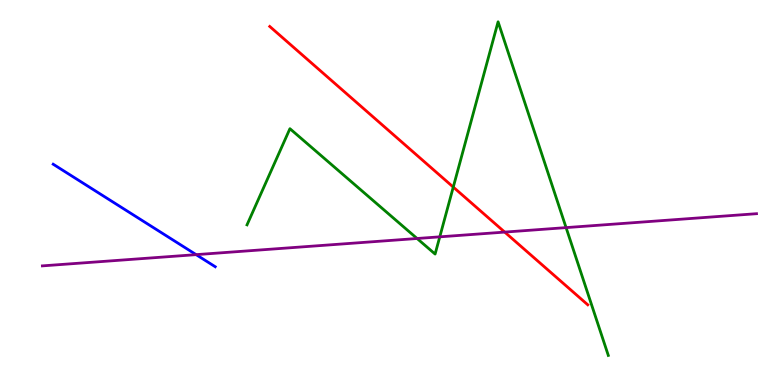[{'lines': ['blue', 'red'], 'intersections': []}, {'lines': ['green', 'red'], 'intersections': [{'x': 5.85, 'y': 5.14}]}, {'lines': ['purple', 'red'], 'intersections': [{'x': 6.51, 'y': 3.97}]}, {'lines': ['blue', 'green'], 'intersections': []}, {'lines': ['blue', 'purple'], 'intersections': [{'x': 2.53, 'y': 3.39}]}, {'lines': ['green', 'purple'], 'intersections': [{'x': 5.38, 'y': 3.81}, {'x': 5.67, 'y': 3.85}, {'x': 7.3, 'y': 4.09}]}]